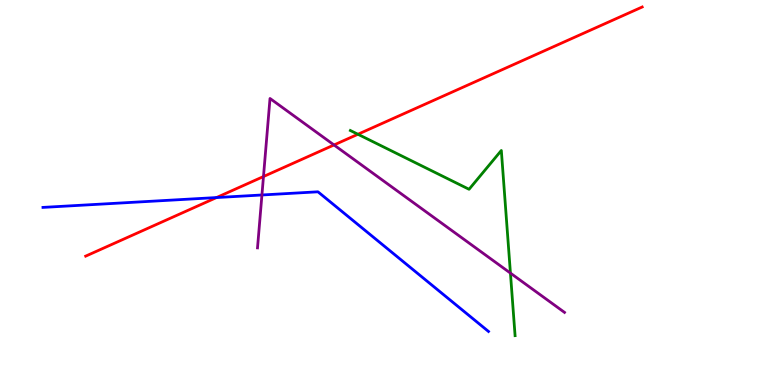[{'lines': ['blue', 'red'], 'intersections': [{'x': 2.79, 'y': 4.87}]}, {'lines': ['green', 'red'], 'intersections': [{'x': 4.62, 'y': 6.51}]}, {'lines': ['purple', 'red'], 'intersections': [{'x': 3.4, 'y': 5.41}, {'x': 4.31, 'y': 6.23}]}, {'lines': ['blue', 'green'], 'intersections': []}, {'lines': ['blue', 'purple'], 'intersections': [{'x': 3.38, 'y': 4.94}]}, {'lines': ['green', 'purple'], 'intersections': [{'x': 6.59, 'y': 2.91}]}]